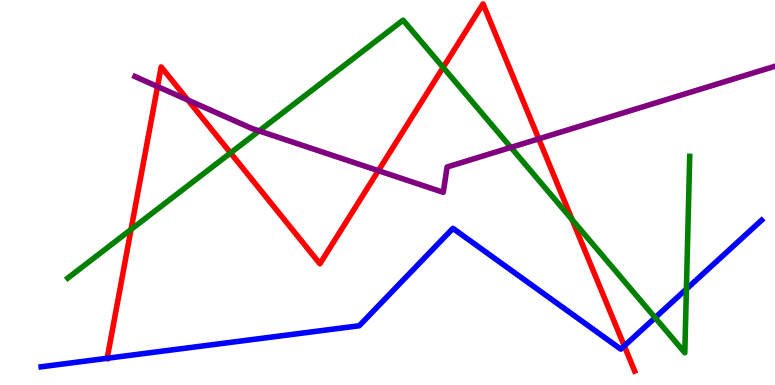[{'lines': ['blue', 'red'], 'intersections': [{'x': 1.38, 'y': 0.694}, {'x': 8.06, 'y': 1.01}]}, {'lines': ['green', 'red'], 'intersections': [{'x': 1.69, 'y': 4.04}, {'x': 2.97, 'y': 6.03}, {'x': 5.72, 'y': 8.25}, {'x': 7.38, 'y': 4.29}]}, {'lines': ['purple', 'red'], 'intersections': [{'x': 2.03, 'y': 7.75}, {'x': 2.42, 'y': 7.4}, {'x': 4.88, 'y': 5.57}, {'x': 6.95, 'y': 6.39}]}, {'lines': ['blue', 'green'], 'intersections': [{'x': 8.45, 'y': 1.75}, {'x': 8.86, 'y': 2.49}]}, {'lines': ['blue', 'purple'], 'intersections': []}, {'lines': ['green', 'purple'], 'intersections': [{'x': 3.34, 'y': 6.6}, {'x': 6.59, 'y': 6.17}]}]